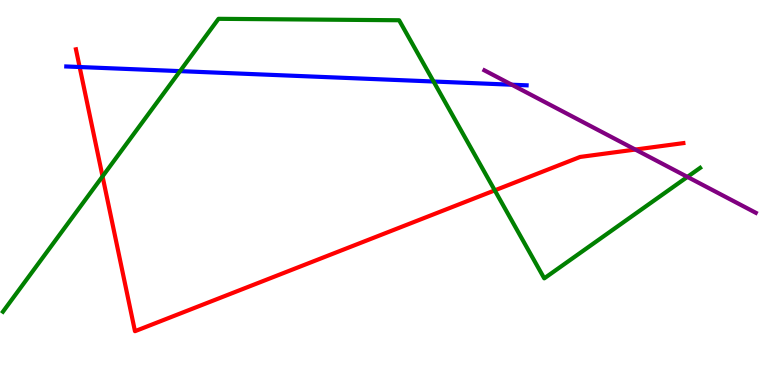[{'lines': ['blue', 'red'], 'intersections': [{'x': 1.03, 'y': 8.26}]}, {'lines': ['green', 'red'], 'intersections': [{'x': 1.32, 'y': 5.42}, {'x': 6.38, 'y': 5.06}]}, {'lines': ['purple', 'red'], 'intersections': [{'x': 8.2, 'y': 6.12}]}, {'lines': ['blue', 'green'], 'intersections': [{'x': 2.32, 'y': 8.15}, {'x': 5.59, 'y': 7.88}]}, {'lines': ['blue', 'purple'], 'intersections': [{'x': 6.6, 'y': 7.8}]}, {'lines': ['green', 'purple'], 'intersections': [{'x': 8.87, 'y': 5.41}]}]